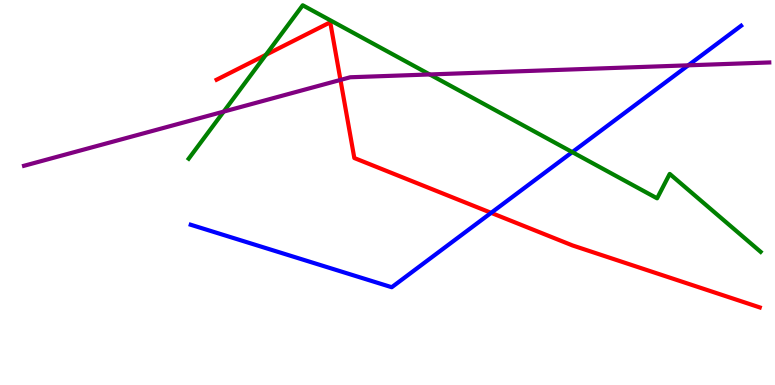[{'lines': ['blue', 'red'], 'intersections': [{'x': 6.34, 'y': 4.47}]}, {'lines': ['green', 'red'], 'intersections': [{'x': 3.43, 'y': 8.58}]}, {'lines': ['purple', 'red'], 'intersections': [{'x': 4.39, 'y': 7.92}]}, {'lines': ['blue', 'green'], 'intersections': [{'x': 7.38, 'y': 6.05}]}, {'lines': ['blue', 'purple'], 'intersections': [{'x': 8.88, 'y': 8.3}]}, {'lines': ['green', 'purple'], 'intersections': [{'x': 2.89, 'y': 7.1}, {'x': 5.54, 'y': 8.07}]}]